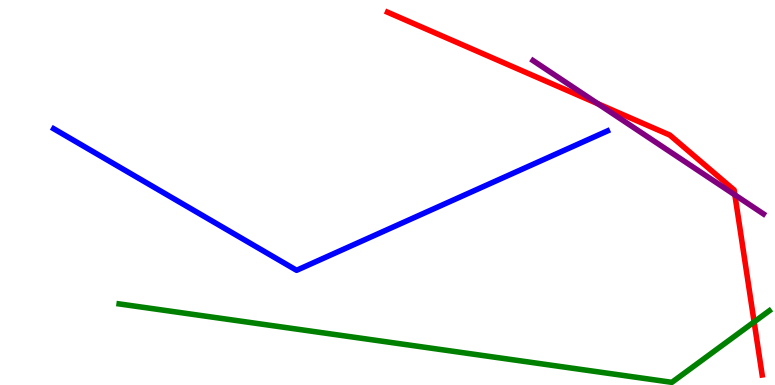[{'lines': ['blue', 'red'], 'intersections': []}, {'lines': ['green', 'red'], 'intersections': [{'x': 9.73, 'y': 1.64}]}, {'lines': ['purple', 'red'], 'intersections': [{'x': 7.72, 'y': 7.3}, {'x': 9.48, 'y': 4.94}]}, {'lines': ['blue', 'green'], 'intersections': []}, {'lines': ['blue', 'purple'], 'intersections': []}, {'lines': ['green', 'purple'], 'intersections': []}]